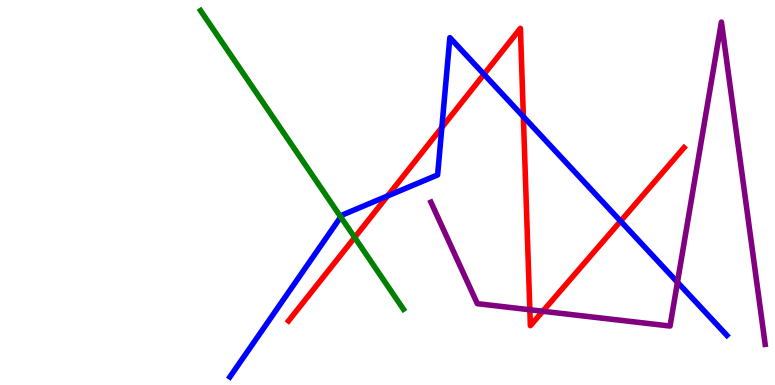[{'lines': ['blue', 'red'], 'intersections': [{'x': 5.0, 'y': 4.91}, {'x': 5.7, 'y': 6.69}, {'x': 6.24, 'y': 8.07}, {'x': 6.75, 'y': 6.97}, {'x': 8.01, 'y': 4.26}]}, {'lines': ['green', 'red'], 'intersections': [{'x': 4.58, 'y': 3.83}]}, {'lines': ['purple', 'red'], 'intersections': [{'x': 6.84, 'y': 1.95}, {'x': 7.0, 'y': 1.92}]}, {'lines': ['blue', 'green'], 'intersections': [{'x': 4.4, 'y': 4.37}]}, {'lines': ['blue', 'purple'], 'intersections': [{'x': 8.74, 'y': 2.67}]}, {'lines': ['green', 'purple'], 'intersections': []}]